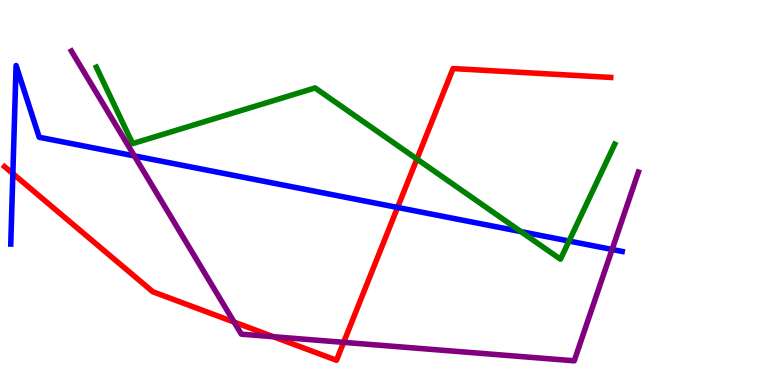[{'lines': ['blue', 'red'], 'intersections': [{'x': 0.166, 'y': 5.49}, {'x': 5.13, 'y': 4.61}]}, {'lines': ['green', 'red'], 'intersections': [{'x': 5.38, 'y': 5.87}]}, {'lines': ['purple', 'red'], 'intersections': [{'x': 3.02, 'y': 1.63}, {'x': 3.53, 'y': 1.25}, {'x': 4.43, 'y': 1.11}]}, {'lines': ['blue', 'green'], 'intersections': [{'x': 6.72, 'y': 3.98}, {'x': 7.34, 'y': 3.74}]}, {'lines': ['blue', 'purple'], 'intersections': [{'x': 1.73, 'y': 5.95}, {'x': 7.9, 'y': 3.52}]}, {'lines': ['green', 'purple'], 'intersections': []}]